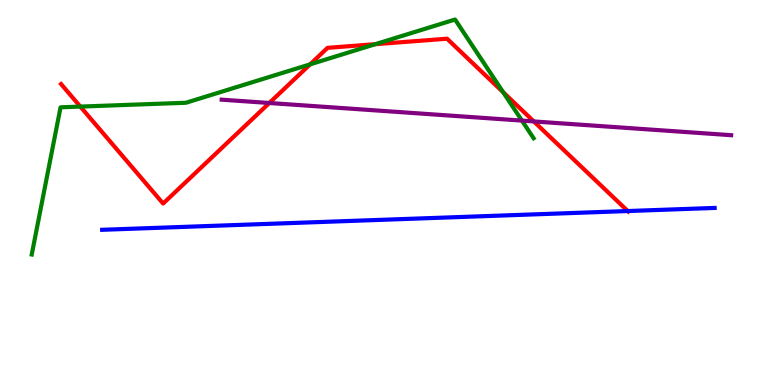[{'lines': ['blue', 'red'], 'intersections': [{'x': 8.1, 'y': 4.52}]}, {'lines': ['green', 'red'], 'intersections': [{'x': 1.04, 'y': 7.23}, {'x': 4.0, 'y': 8.33}, {'x': 4.84, 'y': 8.85}, {'x': 6.49, 'y': 7.61}]}, {'lines': ['purple', 'red'], 'intersections': [{'x': 3.48, 'y': 7.32}, {'x': 6.89, 'y': 6.85}]}, {'lines': ['blue', 'green'], 'intersections': []}, {'lines': ['blue', 'purple'], 'intersections': []}, {'lines': ['green', 'purple'], 'intersections': [{'x': 6.73, 'y': 6.87}]}]